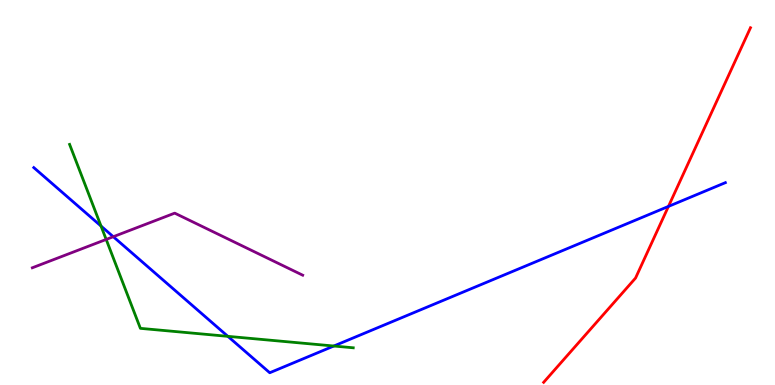[{'lines': ['blue', 'red'], 'intersections': [{'x': 8.63, 'y': 4.64}]}, {'lines': ['green', 'red'], 'intersections': []}, {'lines': ['purple', 'red'], 'intersections': []}, {'lines': ['blue', 'green'], 'intersections': [{'x': 1.3, 'y': 4.13}, {'x': 2.94, 'y': 1.26}, {'x': 4.31, 'y': 1.01}]}, {'lines': ['blue', 'purple'], 'intersections': [{'x': 1.46, 'y': 3.85}]}, {'lines': ['green', 'purple'], 'intersections': [{'x': 1.37, 'y': 3.78}]}]